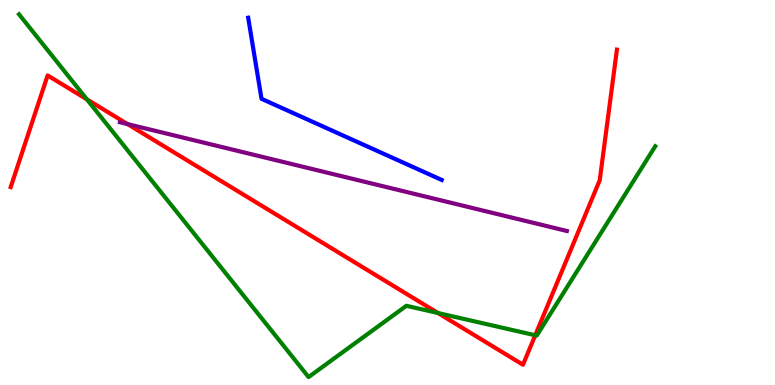[{'lines': ['blue', 'red'], 'intersections': []}, {'lines': ['green', 'red'], 'intersections': [{'x': 1.12, 'y': 7.42}, {'x': 5.65, 'y': 1.87}, {'x': 6.91, 'y': 1.29}]}, {'lines': ['purple', 'red'], 'intersections': [{'x': 1.65, 'y': 6.78}]}, {'lines': ['blue', 'green'], 'intersections': []}, {'lines': ['blue', 'purple'], 'intersections': []}, {'lines': ['green', 'purple'], 'intersections': []}]